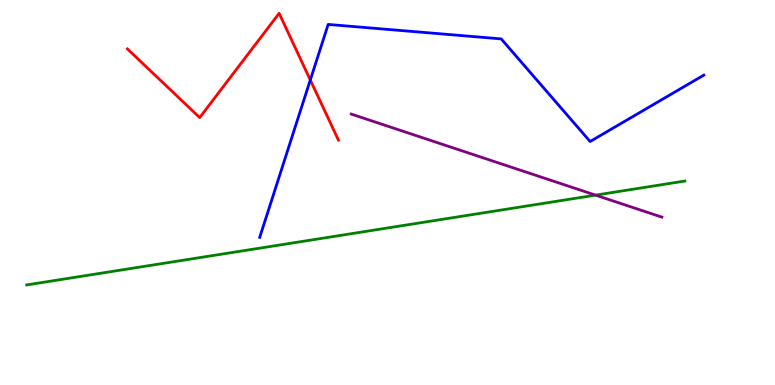[{'lines': ['blue', 'red'], 'intersections': [{'x': 4.0, 'y': 7.92}]}, {'lines': ['green', 'red'], 'intersections': []}, {'lines': ['purple', 'red'], 'intersections': []}, {'lines': ['blue', 'green'], 'intersections': []}, {'lines': ['blue', 'purple'], 'intersections': []}, {'lines': ['green', 'purple'], 'intersections': [{'x': 7.68, 'y': 4.93}]}]